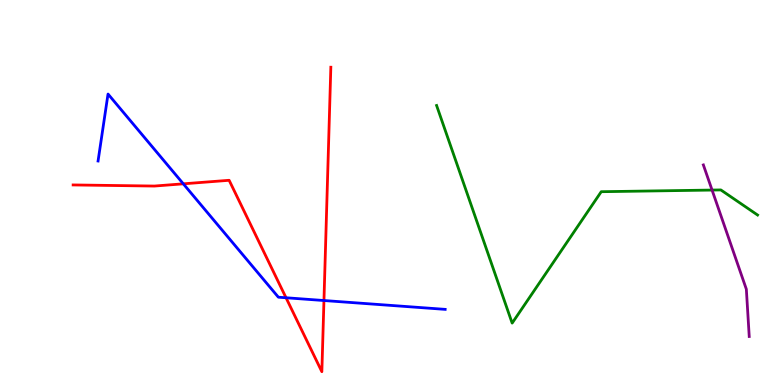[{'lines': ['blue', 'red'], 'intersections': [{'x': 2.37, 'y': 5.23}, {'x': 3.69, 'y': 2.27}, {'x': 4.18, 'y': 2.19}]}, {'lines': ['green', 'red'], 'intersections': []}, {'lines': ['purple', 'red'], 'intersections': []}, {'lines': ['blue', 'green'], 'intersections': []}, {'lines': ['blue', 'purple'], 'intersections': []}, {'lines': ['green', 'purple'], 'intersections': [{'x': 9.19, 'y': 5.06}]}]